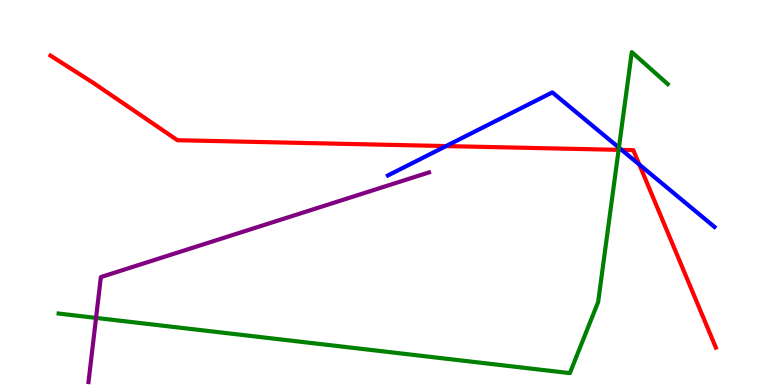[{'lines': ['blue', 'red'], 'intersections': [{'x': 5.76, 'y': 6.21}, {'x': 8.02, 'y': 6.11}, {'x': 8.25, 'y': 5.73}]}, {'lines': ['green', 'red'], 'intersections': [{'x': 7.98, 'y': 6.11}]}, {'lines': ['purple', 'red'], 'intersections': []}, {'lines': ['blue', 'green'], 'intersections': [{'x': 7.99, 'y': 6.17}]}, {'lines': ['blue', 'purple'], 'intersections': []}, {'lines': ['green', 'purple'], 'intersections': [{'x': 1.24, 'y': 1.74}]}]